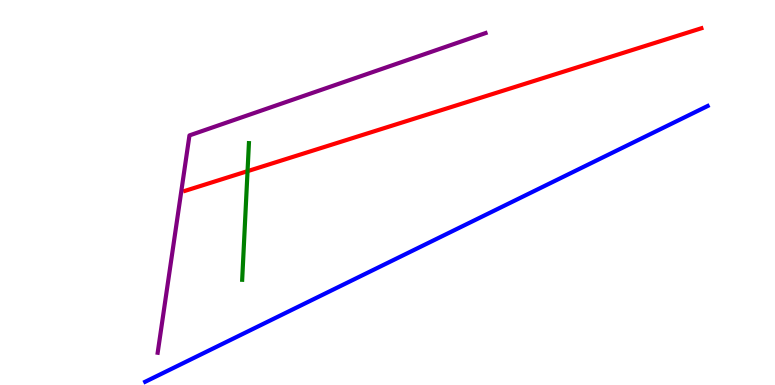[{'lines': ['blue', 'red'], 'intersections': []}, {'lines': ['green', 'red'], 'intersections': [{'x': 3.19, 'y': 5.55}]}, {'lines': ['purple', 'red'], 'intersections': []}, {'lines': ['blue', 'green'], 'intersections': []}, {'lines': ['blue', 'purple'], 'intersections': []}, {'lines': ['green', 'purple'], 'intersections': []}]